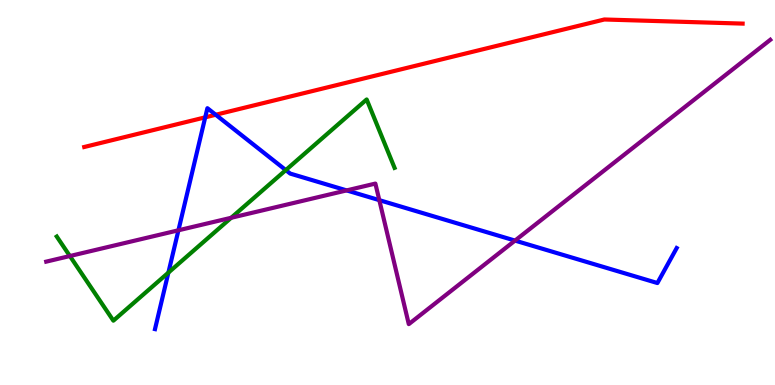[{'lines': ['blue', 'red'], 'intersections': [{'x': 2.65, 'y': 6.95}, {'x': 2.78, 'y': 7.02}]}, {'lines': ['green', 'red'], 'intersections': []}, {'lines': ['purple', 'red'], 'intersections': []}, {'lines': ['blue', 'green'], 'intersections': [{'x': 2.17, 'y': 2.92}, {'x': 3.69, 'y': 5.58}]}, {'lines': ['blue', 'purple'], 'intersections': [{'x': 2.3, 'y': 4.02}, {'x': 4.47, 'y': 5.05}, {'x': 4.89, 'y': 4.8}, {'x': 6.65, 'y': 3.75}]}, {'lines': ['green', 'purple'], 'intersections': [{'x': 0.902, 'y': 3.35}, {'x': 2.98, 'y': 4.34}]}]